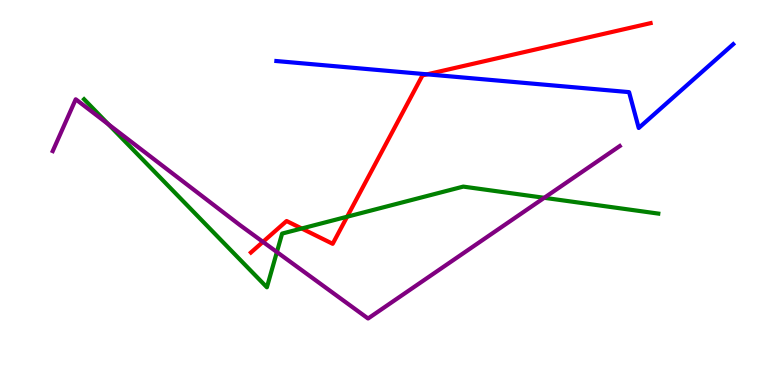[{'lines': ['blue', 'red'], 'intersections': [{'x': 5.51, 'y': 8.07}]}, {'lines': ['green', 'red'], 'intersections': [{'x': 3.89, 'y': 4.07}, {'x': 4.48, 'y': 4.37}]}, {'lines': ['purple', 'red'], 'intersections': [{'x': 3.39, 'y': 3.72}]}, {'lines': ['blue', 'green'], 'intersections': []}, {'lines': ['blue', 'purple'], 'intersections': []}, {'lines': ['green', 'purple'], 'intersections': [{'x': 1.4, 'y': 6.77}, {'x': 3.57, 'y': 3.45}, {'x': 7.02, 'y': 4.86}]}]